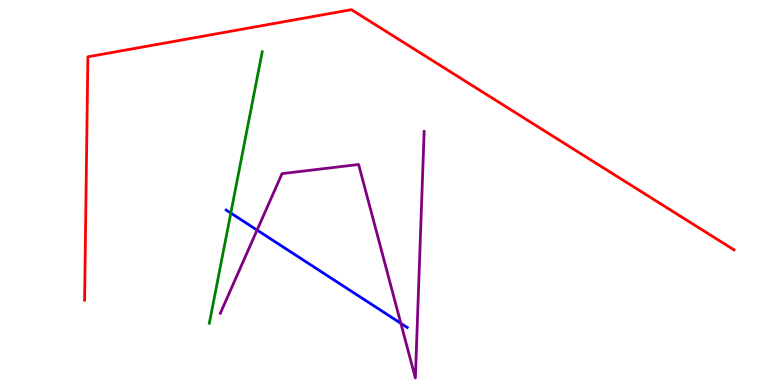[{'lines': ['blue', 'red'], 'intersections': []}, {'lines': ['green', 'red'], 'intersections': []}, {'lines': ['purple', 'red'], 'intersections': []}, {'lines': ['blue', 'green'], 'intersections': [{'x': 2.98, 'y': 4.47}]}, {'lines': ['blue', 'purple'], 'intersections': [{'x': 3.32, 'y': 4.02}, {'x': 5.17, 'y': 1.6}]}, {'lines': ['green', 'purple'], 'intersections': []}]